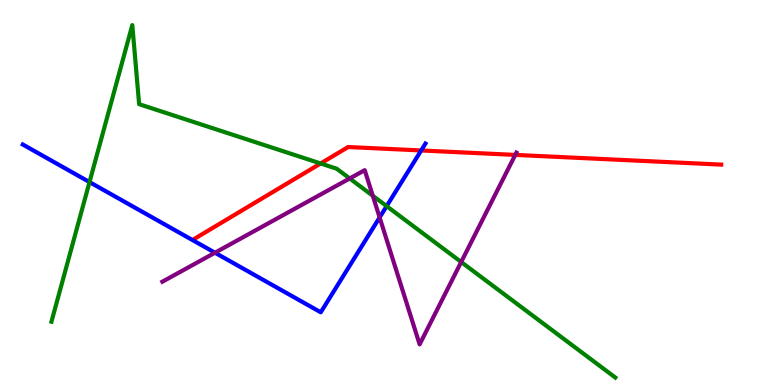[{'lines': ['blue', 'red'], 'intersections': [{'x': 5.43, 'y': 6.09}]}, {'lines': ['green', 'red'], 'intersections': [{'x': 4.14, 'y': 5.75}]}, {'lines': ['purple', 'red'], 'intersections': [{'x': 6.65, 'y': 5.98}]}, {'lines': ['blue', 'green'], 'intersections': [{'x': 1.15, 'y': 5.27}, {'x': 4.99, 'y': 4.65}]}, {'lines': ['blue', 'purple'], 'intersections': [{'x': 2.77, 'y': 3.44}, {'x': 4.9, 'y': 4.35}]}, {'lines': ['green', 'purple'], 'intersections': [{'x': 4.51, 'y': 5.36}, {'x': 4.81, 'y': 4.91}, {'x': 5.95, 'y': 3.19}]}]